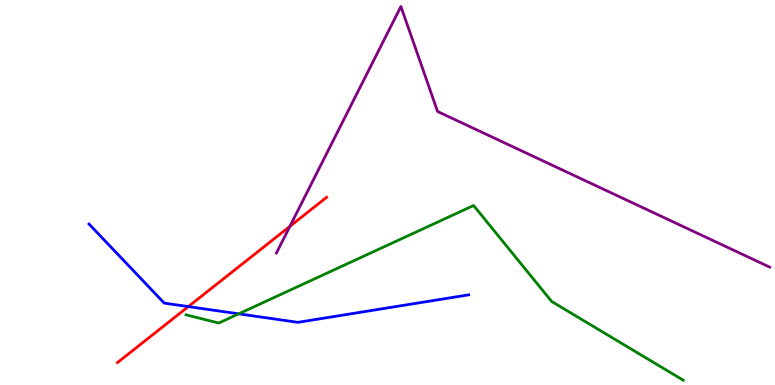[{'lines': ['blue', 'red'], 'intersections': [{'x': 2.43, 'y': 2.04}]}, {'lines': ['green', 'red'], 'intersections': []}, {'lines': ['purple', 'red'], 'intersections': [{'x': 3.74, 'y': 4.12}]}, {'lines': ['blue', 'green'], 'intersections': [{'x': 3.08, 'y': 1.85}]}, {'lines': ['blue', 'purple'], 'intersections': []}, {'lines': ['green', 'purple'], 'intersections': []}]